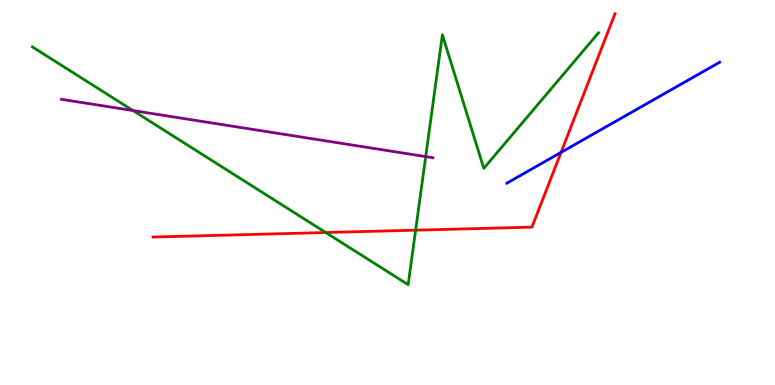[{'lines': ['blue', 'red'], 'intersections': [{'x': 7.24, 'y': 6.04}]}, {'lines': ['green', 'red'], 'intersections': [{'x': 4.2, 'y': 3.96}, {'x': 5.36, 'y': 4.02}]}, {'lines': ['purple', 'red'], 'intersections': []}, {'lines': ['blue', 'green'], 'intersections': []}, {'lines': ['blue', 'purple'], 'intersections': []}, {'lines': ['green', 'purple'], 'intersections': [{'x': 1.72, 'y': 7.13}, {'x': 5.49, 'y': 5.93}]}]